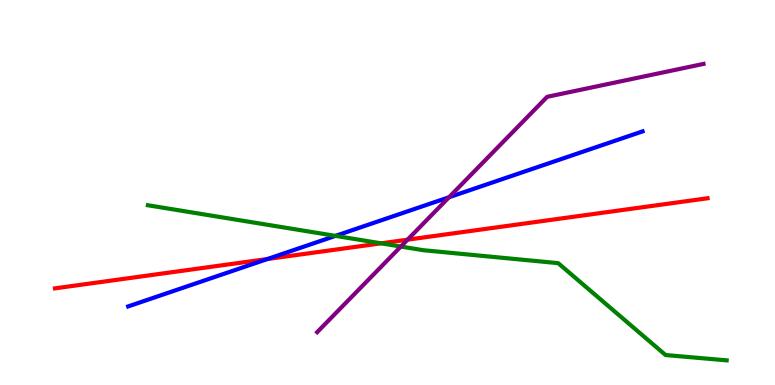[{'lines': ['blue', 'red'], 'intersections': [{'x': 3.45, 'y': 3.27}]}, {'lines': ['green', 'red'], 'intersections': [{'x': 4.92, 'y': 3.68}]}, {'lines': ['purple', 'red'], 'intersections': [{'x': 5.26, 'y': 3.77}]}, {'lines': ['blue', 'green'], 'intersections': [{'x': 4.33, 'y': 3.87}]}, {'lines': ['blue', 'purple'], 'intersections': [{'x': 5.79, 'y': 4.88}]}, {'lines': ['green', 'purple'], 'intersections': [{'x': 5.17, 'y': 3.6}]}]